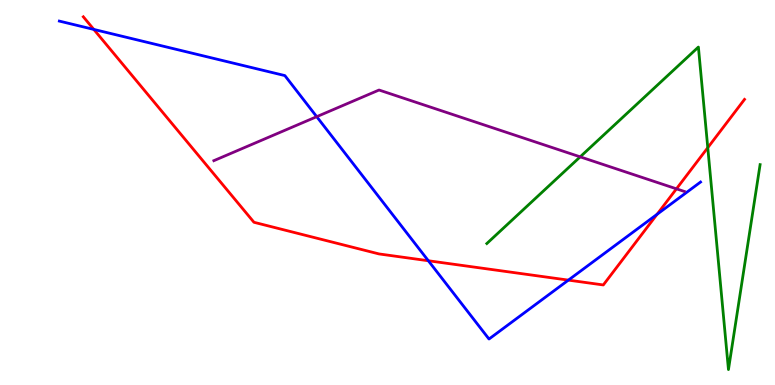[{'lines': ['blue', 'red'], 'intersections': [{'x': 1.21, 'y': 9.24}, {'x': 5.53, 'y': 3.23}, {'x': 7.33, 'y': 2.72}, {'x': 8.48, 'y': 4.43}]}, {'lines': ['green', 'red'], 'intersections': [{'x': 9.13, 'y': 6.16}]}, {'lines': ['purple', 'red'], 'intersections': [{'x': 8.73, 'y': 5.1}]}, {'lines': ['blue', 'green'], 'intersections': []}, {'lines': ['blue', 'purple'], 'intersections': [{'x': 4.09, 'y': 6.97}]}, {'lines': ['green', 'purple'], 'intersections': [{'x': 7.49, 'y': 5.93}]}]